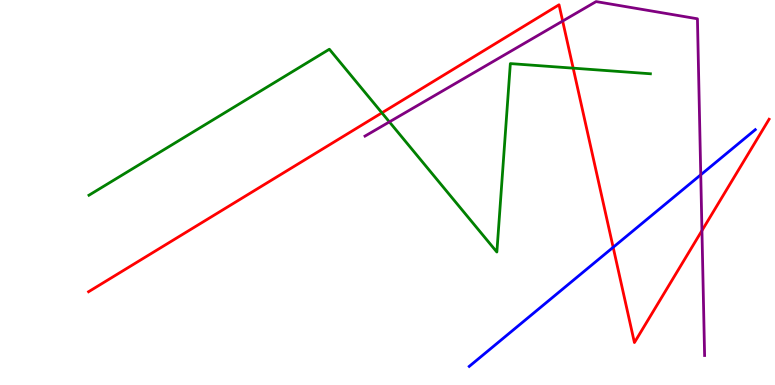[{'lines': ['blue', 'red'], 'intersections': [{'x': 7.91, 'y': 3.58}]}, {'lines': ['green', 'red'], 'intersections': [{'x': 4.93, 'y': 7.07}, {'x': 7.4, 'y': 8.23}]}, {'lines': ['purple', 'red'], 'intersections': [{'x': 7.26, 'y': 9.45}, {'x': 9.06, 'y': 4.01}]}, {'lines': ['blue', 'green'], 'intersections': []}, {'lines': ['blue', 'purple'], 'intersections': [{'x': 9.04, 'y': 5.46}]}, {'lines': ['green', 'purple'], 'intersections': [{'x': 5.02, 'y': 6.83}]}]